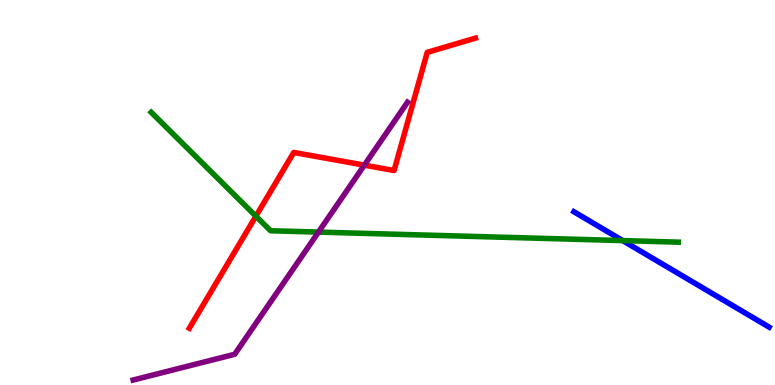[{'lines': ['blue', 'red'], 'intersections': []}, {'lines': ['green', 'red'], 'intersections': [{'x': 3.3, 'y': 4.38}]}, {'lines': ['purple', 'red'], 'intersections': [{'x': 4.7, 'y': 5.71}]}, {'lines': ['blue', 'green'], 'intersections': [{'x': 8.03, 'y': 3.75}]}, {'lines': ['blue', 'purple'], 'intersections': []}, {'lines': ['green', 'purple'], 'intersections': [{'x': 4.11, 'y': 3.97}]}]